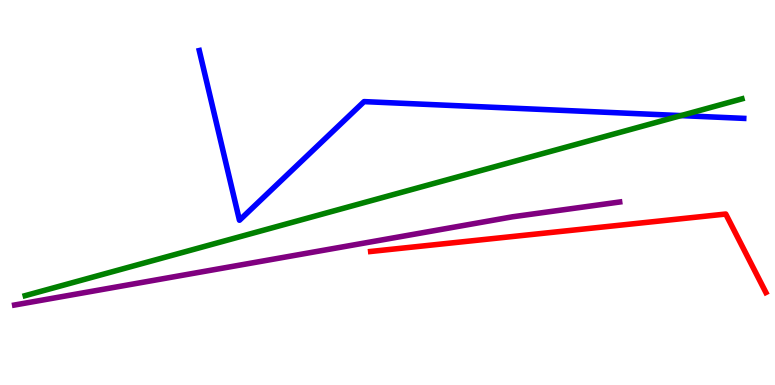[{'lines': ['blue', 'red'], 'intersections': []}, {'lines': ['green', 'red'], 'intersections': []}, {'lines': ['purple', 'red'], 'intersections': []}, {'lines': ['blue', 'green'], 'intersections': [{'x': 8.79, 'y': 7.0}]}, {'lines': ['blue', 'purple'], 'intersections': []}, {'lines': ['green', 'purple'], 'intersections': []}]